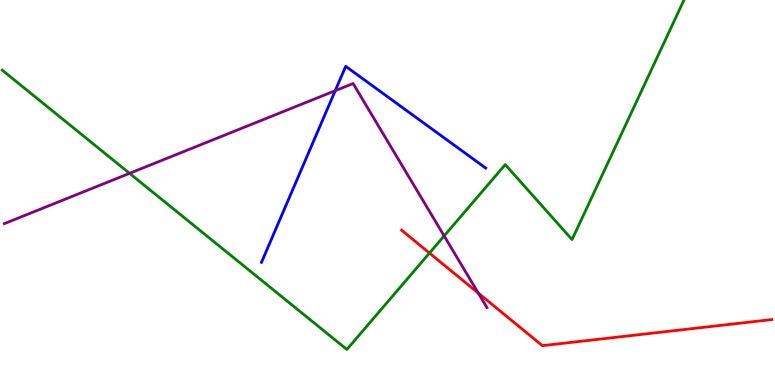[{'lines': ['blue', 'red'], 'intersections': []}, {'lines': ['green', 'red'], 'intersections': [{'x': 5.54, 'y': 3.43}]}, {'lines': ['purple', 'red'], 'intersections': [{'x': 6.17, 'y': 2.39}]}, {'lines': ['blue', 'green'], 'intersections': []}, {'lines': ['blue', 'purple'], 'intersections': [{'x': 4.33, 'y': 7.64}]}, {'lines': ['green', 'purple'], 'intersections': [{'x': 1.67, 'y': 5.5}, {'x': 5.73, 'y': 3.87}]}]